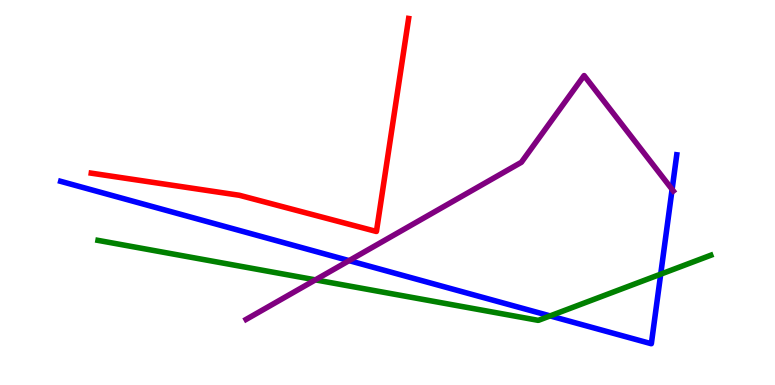[{'lines': ['blue', 'red'], 'intersections': []}, {'lines': ['green', 'red'], 'intersections': []}, {'lines': ['purple', 'red'], 'intersections': []}, {'lines': ['blue', 'green'], 'intersections': [{'x': 7.1, 'y': 1.79}, {'x': 8.53, 'y': 2.88}]}, {'lines': ['blue', 'purple'], 'intersections': [{'x': 4.5, 'y': 3.23}, {'x': 8.67, 'y': 5.08}]}, {'lines': ['green', 'purple'], 'intersections': [{'x': 4.07, 'y': 2.73}]}]